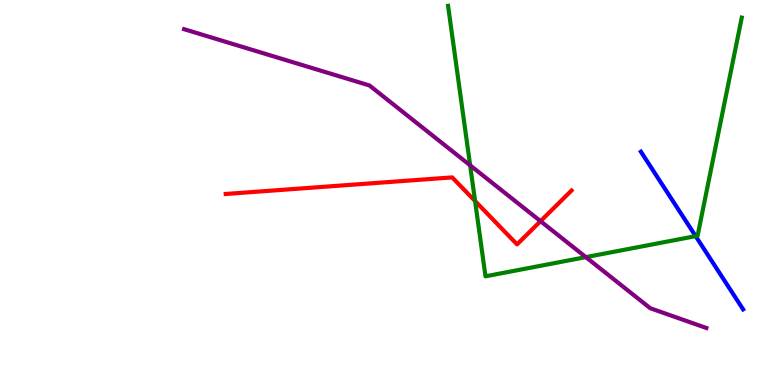[{'lines': ['blue', 'red'], 'intersections': []}, {'lines': ['green', 'red'], 'intersections': [{'x': 6.13, 'y': 4.78}]}, {'lines': ['purple', 'red'], 'intersections': [{'x': 6.97, 'y': 4.26}]}, {'lines': ['blue', 'green'], 'intersections': [{'x': 8.98, 'y': 3.87}]}, {'lines': ['blue', 'purple'], 'intersections': []}, {'lines': ['green', 'purple'], 'intersections': [{'x': 6.07, 'y': 5.71}, {'x': 7.56, 'y': 3.32}]}]